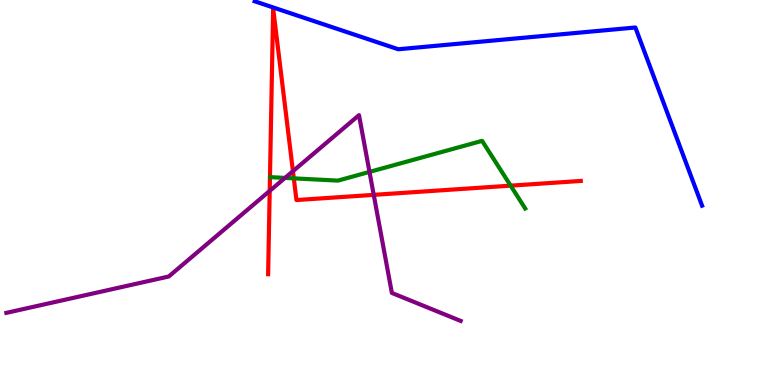[{'lines': ['blue', 'red'], 'intersections': []}, {'lines': ['green', 'red'], 'intersections': [{'x': 3.79, 'y': 5.37}, {'x': 6.59, 'y': 5.18}]}, {'lines': ['purple', 'red'], 'intersections': [{'x': 3.48, 'y': 5.04}, {'x': 3.78, 'y': 5.55}, {'x': 4.82, 'y': 4.94}]}, {'lines': ['blue', 'green'], 'intersections': []}, {'lines': ['blue', 'purple'], 'intersections': []}, {'lines': ['green', 'purple'], 'intersections': [{'x': 3.68, 'y': 5.38}, {'x': 4.77, 'y': 5.53}]}]